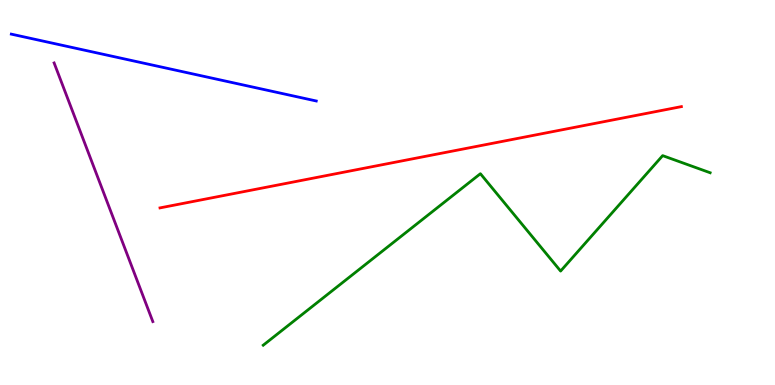[{'lines': ['blue', 'red'], 'intersections': []}, {'lines': ['green', 'red'], 'intersections': []}, {'lines': ['purple', 'red'], 'intersections': []}, {'lines': ['blue', 'green'], 'intersections': []}, {'lines': ['blue', 'purple'], 'intersections': []}, {'lines': ['green', 'purple'], 'intersections': []}]